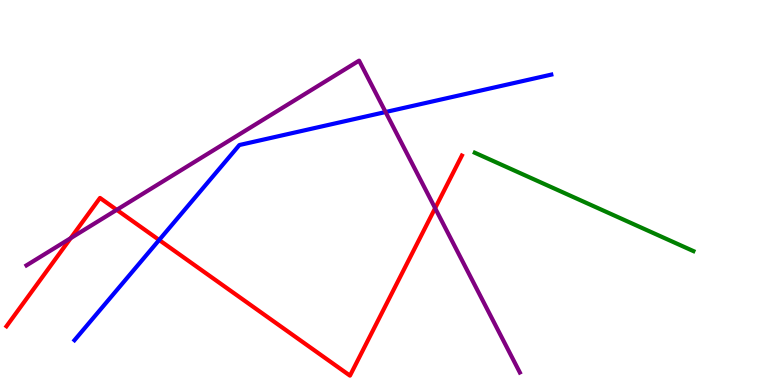[{'lines': ['blue', 'red'], 'intersections': [{'x': 2.05, 'y': 3.77}]}, {'lines': ['green', 'red'], 'intersections': []}, {'lines': ['purple', 'red'], 'intersections': [{'x': 0.912, 'y': 3.81}, {'x': 1.51, 'y': 4.55}, {'x': 5.61, 'y': 4.59}]}, {'lines': ['blue', 'green'], 'intersections': []}, {'lines': ['blue', 'purple'], 'intersections': [{'x': 4.98, 'y': 7.09}]}, {'lines': ['green', 'purple'], 'intersections': []}]